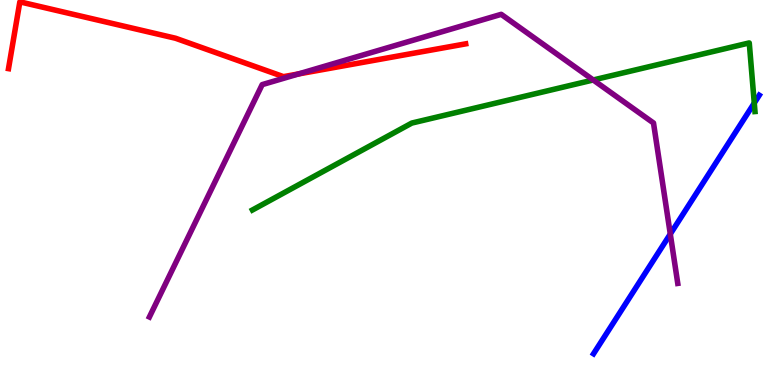[{'lines': ['blue', 'red'], 'intersections': []}, {'lines': ['green', 'red'], 'intersections': []}, {'lines': ['purple', 'red'], 'intersections': [{'x': 3.85, 'y': 8.08}]}, {'lines': ['blue', 'green'], 'intersections': [{'x': 9.73, 'y': 7.32}]}, {'lines': ['blue', 'purple'], 'intersections': [{'x': 8.65, 'y': 3.92}]}, {'lines': ['green', 'purple'], 'intersections': [{'x': 7.65, 'y': 7.92}]}]